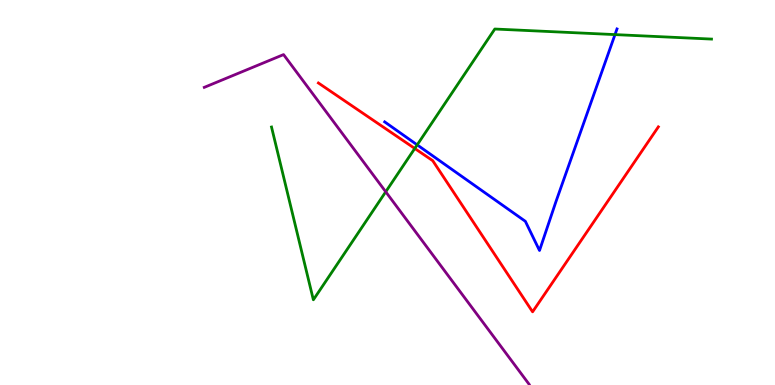[{'lines': ['blue', 'red'], 'intersections': []}, {'lines': ['green', 'red'], 'intersections': [{'x': 5.35, 'y': 6.14}]}, {'lines': ['purple', 'red'], 'intersections': []}, {'lines': ['blue', 'green'], 'intersections': [{'x': 5.38, 'y': 6.24}, {'x': 7.94, 'y': 9.1}]}, {'lines': ['blue', 'purple'], 'intersections': []}, {'lines': ['green', 'purple'], 'intersections': [{'x': 4.98, 'y': 5.02}]}]